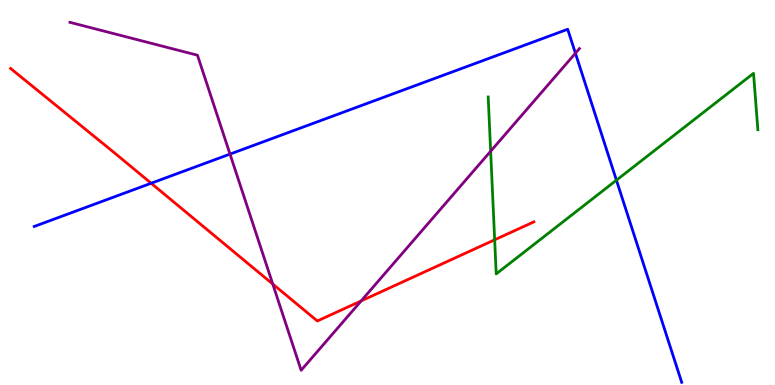[{'lines': ['blue', 'red'], 'intersections': [{'x': 1.95, 'y': 5.24}]}, {'lines': ['green', 'red'], 'intersections': [{'x': 6.38, 'y': 3.77}]}, {'lines': ['purple', 'red'], 'intersections': [{'x': 3.52, 'y': 2.62}, {'x': 4.66, 'y': 2.18}]}, {'lines': ['blue', 'green'], 'intersections': [{'x': 7.95, 'y': 5.32}]}, {'lines': ['blue', 'purple'], 'intersections': [{'x': 2.97, 'y': 6.0}, {'x': 7.42, 'y': 8.62}]}, {'lines': ['green', 'purple'], 'intersections': [{'x': 6.33, 'y': 6.07}]}]